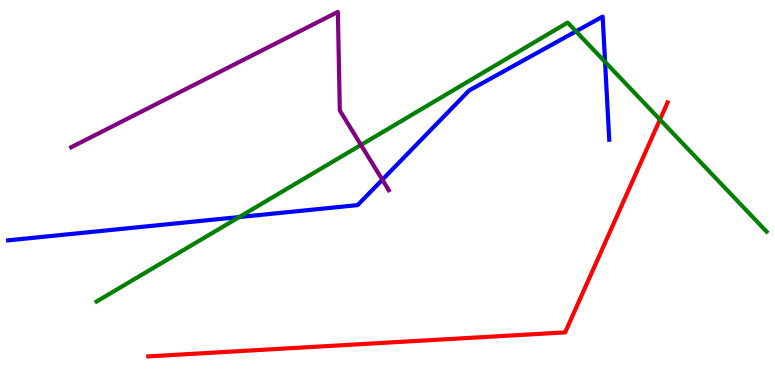[{'lines': ['blue', 'red'], 'intersections': []}, {'lines': ['green', 'red'], 'intersections': [{'x': 8.52, 'y': 6.89}]}, {'lines': ['purple', 'red'], 'intersections': []}, {'lines': ['blue', 'green'], 'intersections': [{'x': 3.09, 'y': 4.36}, {'x': 7.43, 'y': 9.19}, {'x': 7.81, 'y': 8.39}]}, {'lines': ['blue', 'purple'], 'intersections': [{'x': 4.93, 'y': 5.33}]}, {'lines': ['green', 'purple'], 'intersections': [{'x': 4.66, 'y': 6.23}]}]